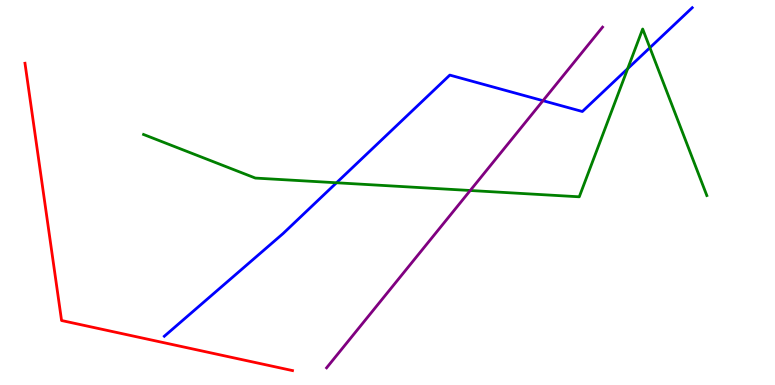[{'lines': ['blue', 'red'], 'intersections': []}, {'lines': ['green', 'red'], 'intersections': []}, {'lines': ['purple', 'red'], 'intersections': []}, {'lines': ['blue', 'green'], 'intersections': [{'x': 4.34, 'y': 5.25}, {'x': 8.1, 'y': 8.22}, {'x': 8.39, 'y': 8.76}]}, {'lines': ['blue', 'purple'], 'intersections': [{'x': 7.01, 'y': 7.38}]}, {'lines': ['green', 'purple'], 'intersections': [{'x': 6.07, 'y': 5.05}]}]